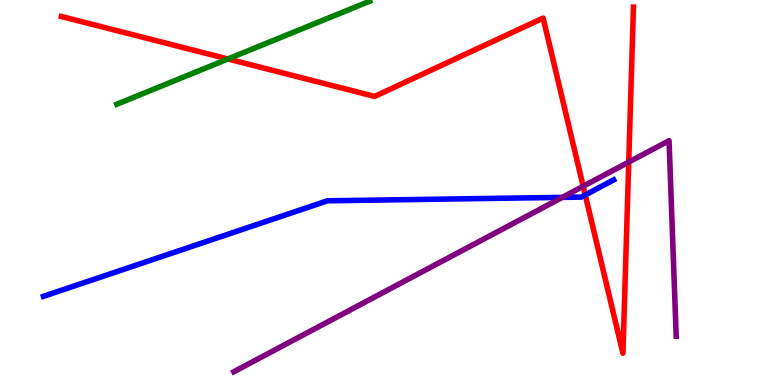[{'lines': ['blue', 'red'], 'intersections': [{'x': 7.55, 'y': 4.94}]}, {'lines': ['green', 'red'], 'intersections': [{'x': 2.94, 'y': 8.47}]}, {'lines': ['purple', 'red'], 'intersections': [{'x': 7.52, 'y': 5.16}, {'x': 8.11, 'y': 5.79}]}, {'lines': ['blue', 'green'], 'intersections': []}, {'lines': ['blue', 'purple'], 'intersections': [{'x': 7.25, 'y': 4.87}]}, {'lines': ['green', 'purple'], 'intersections': []}]